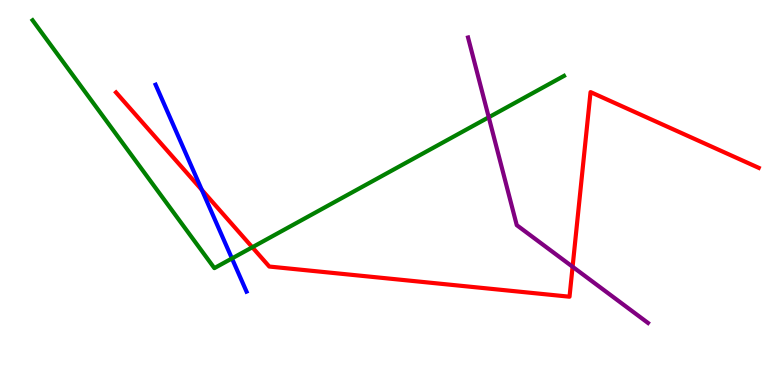[{'lines': ['blue', 'red'], 'intersections': [{'x': 2.6, 'y': 5.07}]}, {'lines': ['green', 'red'], 'intersections': [{'x': 3.26, 'y': 3.58}]}, {'lines': ['purple', 'red'], 'intersections': [{'x': 7.39, 'y': 3.07}]}, {'lines': ['blue', 'green'], 'intersections': [{'x': 2.99, 'y': 3.29}]}, {'lines': ['blue', 'purple'], 'intersections': []}, {'lines': ['green', 'purple'], 'intersections': [{'x': 6.31, 'y': 6.95}]}]